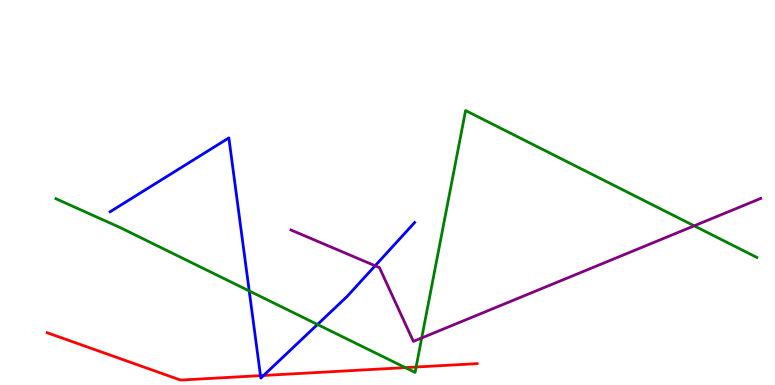[{'lines': ['blue', 'red'], 'intersections': [{'x': 3.36, 'y': 0.243}, {'x': 3.4, 'y': 0.248}]}, {'lines': ['green', 'red'], 'intersections': [{'x': 5.23, 'y': 0.452}, {'x': 5.37, 'y': 0.467}]}, {'lines': ['purple', 'red'], 'intersections': []}, {'lines': ['blue', 'green'], 'intersections': [{'x': 3.22, 'y': 2.44}, {'x': 4.1, 'y': 1.57}]}, {'lines': ['blue', 'purple'], 'intersections': [{'x': 4.84, 'y': 3.1}]}, {'lines': ['green', 'purple'], 'intersections': [{'x': 5.44, 'y': 1.22}, {'x': 8.96, 'y': 4.13}]}]